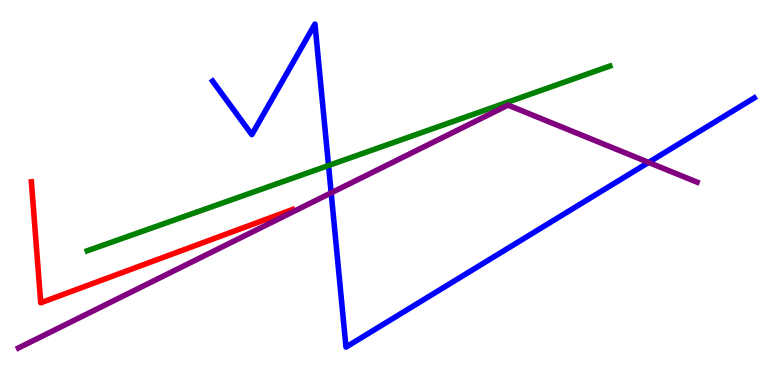[{'lines': ['blue', 'red'], 'intersections': []}, {'lines': ['green', 'red'], 'intersections': []}, {'lines': ['purple', 'red'], 'intersections': []}, {'lines': ['blue', 'green'], 'intersections': [{'x': 4.24, 'y': 5.7}]}, {'lines': ['blue', 'purple'], 'intersections': [{'x': 4.27, 'y': 4.99}, {'x': 8.37, 'y': 5.78}]}, {'lines': ['green', 'purple'], 'intersections': []}]